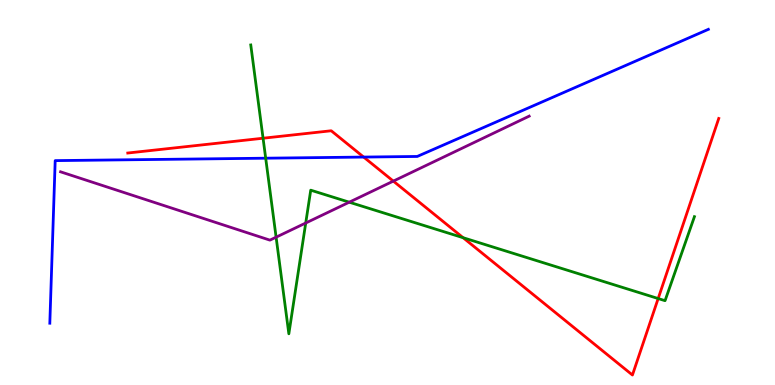[{'lines': ['blue', 'red'], 'intersections': [{'x': 4.69, 'y': 5.92}]}, {'lines': ['green', 'red'], 'intersections': [{'x': 3.39, 'y': 6.41}, {'x': 5.98, 'y': 3.83}, {'x': 8.49, 'y': 2.25}]}, {'lines': ['purple', 'red'], 'intersections': [{'x': 5.08, 'y': 5.3}]}, {'lines': ['blue', 'green'], 'intersections': [{'x': 3.43, 'y': 5.89}]}, {'lines': ['blue', 'purple'], 'intersections': []}, {'lines': ['green', 'purple'], 'intersections': [{'x': 3.56, 'y': 3.84}, {'x': 3.94, 'y': 4.21}, {'x': 4.51, 'y': 4.75}]}]